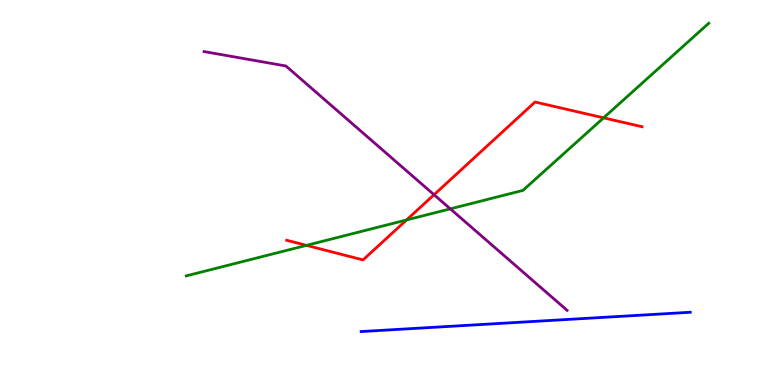[{'lines': ['blue', 'red'], 'intersections': []}, {'lines': ['green', 'red'], 'intersections': [{'x': 3.95, 'y': 3.63}, {'x': 5.25, 'y': 4.29}, {'x': 7.79, 'y': 6.94}]}, {'lines': ['purple', 'red'], 'intersections': [{'x': 5.6, 'y': 4.94}]}, {'lines': ['blue', 'green'], 'intersections': []}, {'lines': ['blue', 'purple'], 'intersections': []}, {'lines': ['green', 'purple'], 'intersections': [{'x': 5.81, 'y': 4.58}]}]